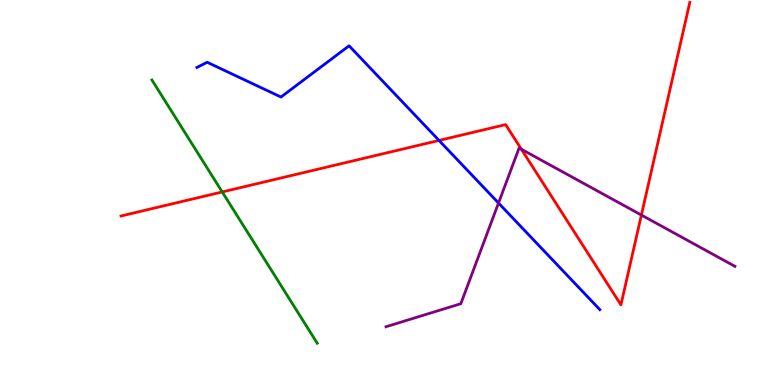[{'lines': ['blue', 'red'], 'intersections': [{'x': 5.66, 'y': 6.35}]}, {'lines': ['green', 'red'], 'intersections': [{'x': 2.87, 'y': 5.01}]}, {'lines': ['purple', 'red'], 'intersections': [{'x': 6.73, 'y': 6.12}, {'x': 8.28, 'y': 4.41}]}, {'lines': ['blue', 'green'], 'intersections': []}, {'lines': ['blue', 'purple'], 'intersections': [{'x': 6.43, 'y': 4.73}]}, {'lines': ['green', 'purple'], 'intersections': []}]